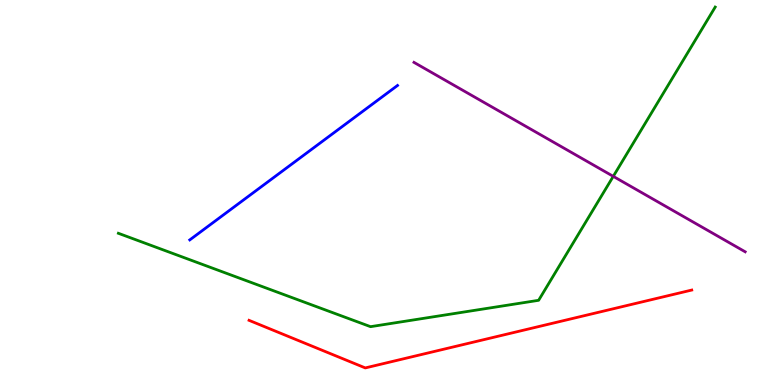[{'lines': ['blue', 'red'], 'intersections': []}, {'lines': ['green', 'red'], 'intersections': []}, {'lines': ['purple', 'red'], 'intersections': []}, {'lines': ['blue', 'green'], 'intersections': []}, {'lines': ['blue', 'purple'], 'intersections': []}, {'lines': ['green', 'purple'], 'intersections': [{'x': 7.91, 'y': 5.42}]}]